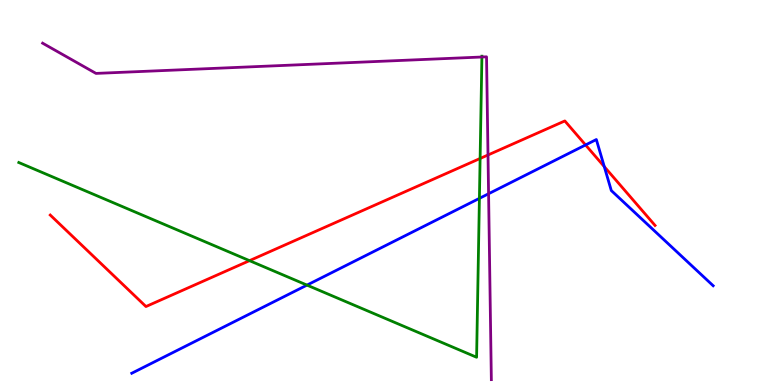[{'lines': ['blue', 'red'], 'intersections': [{'x': 7.56, 'y': 6.23}, {'x': 7.8, 'y': 5.67}]}, {'lines': ['green', 'red'], 'intersections': [{'x': 3.22, 'y': 3.23}, {'x': 6.19, 'y': 5.88}]}, {'lines': ['purple', 'red'], 'intersections': [{'x': 6.3, 'y': 5.97}]}, {'lines': ['blue', 'green'], 'intersections': [{'x': 3.96, 'y': 2.59}, {'x': 6.19, 'y': 4.85}]}, {'lines': ['blue', 'purple'], 'intersections': [{'x': 6.3, 'y': 4.97}]}, {'lines': ['green', 'purple'], 'intersections': [{'x': 6.22, 'y': 8.52}]}]